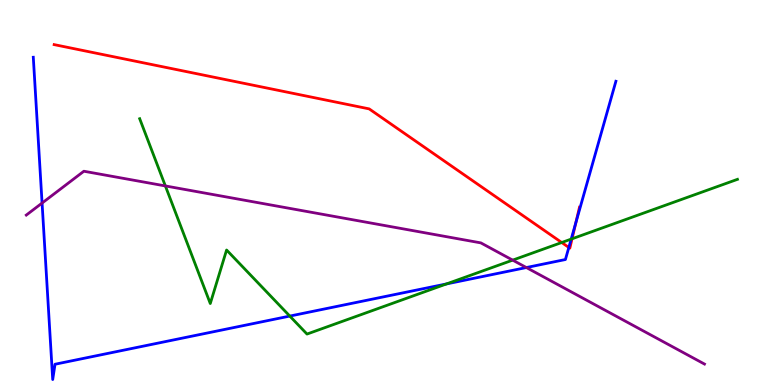[{'lines': ['blue', 'red'], 'intersections': [{'x': 7.34, 'y': 3.57}, {'x': 7.43, 'y': 4.22}]}, {'lines': ['green', 'red'], 'intersections': [{'x': 7.25, 'y': 3.7}, {'x': 7.38, 'y': 3.8}]}, {'lines': ['purple', 'red'], 'intersections': []}, {'lines': ['blue', 'green'], 'intersections': [{'x': 3.74, 'y': 1.79}, {'x': 5.76, 'y': 2.63}, {'x': 7.37, 'y': 3.79}]}, {'lines': ['blue', 'purple'], 'intersections': [{'x': 0.543, 'y': 4.73}, {'x': 6.79, 'y': 3.05}]}, {'lines': ['green', 'purple'], 'intersections': [{'x': 2.13, 'y': 5.17}, {'x': 6.62, 'y': 3.24}]}]